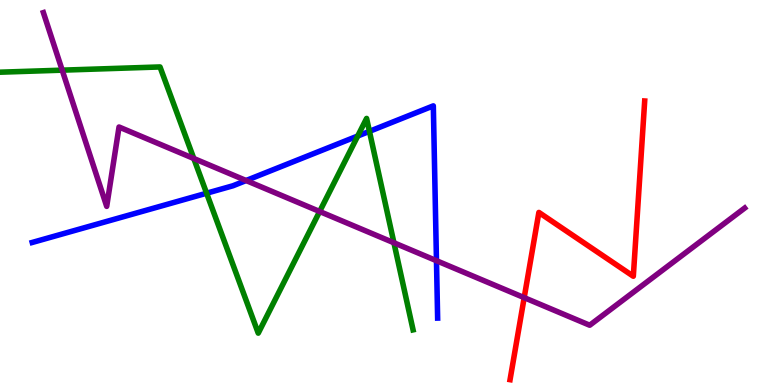[{'lines': ['blue', 'red'], 'intersections': []}, {'lines': ['green', 'red'], 'intersections': []}, {'lines': ['purple', 'red'], 'intersections': [{'x': 6.76, 'y': 2.27}]}, {'lines': ['blue', 'green'], 'intersections': [{'x': 2.67, 'y': 4.98}, {'x': 4.62, 'y': 6.47}, {'x': 4.77, 'y': 6.59}]}, {'lines': ['blue', 'purple'], 'intersections': [{'x': 3.18, 'y': 5.31}, {'x': 5.63, 'y': 3.23}]}, {'lines': ['green', 'purple'], 'intersections': [{'x': 0.803, 'y': 8.18}, {'x': 2.5, 'y': 5.88}, {'x': 4.12, 'y': 4.51}, {'x': 5.08, 'y': 3.69}]}]